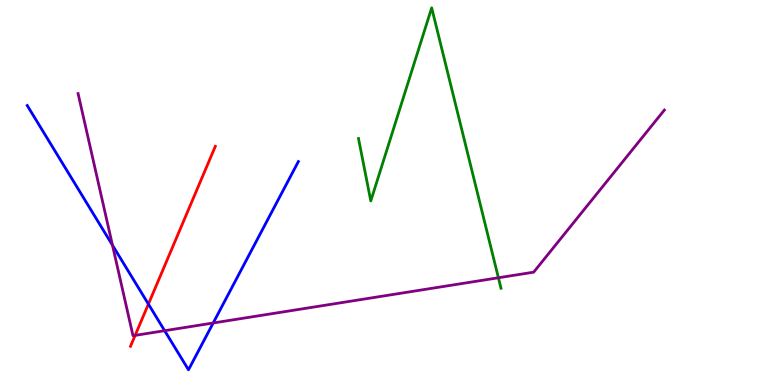[{'lines': ['blue', 'red'], 'intersections': [{'x': 1.91, 'y': 2.1}]}, {'lines': ['green', 'red'], 'intersections': []}, {'lines': ['purple', 'red'], 'intersections': [{'x': 1.74, 'y': 1.29}]}, {'lines': ['blue', 'green'], 'intersections': []}, {'lines': ['blue', 'purple'], 'intersections': [{'x': 1.45, 'y': 3.63}, {'x': 2.12, 'y': 1.41}, {'x': 2.75, 'y': 1.61}]}, {'lines': ['green', 'purple'], 'intersections': [{'x': 6.43, 'y': 2.79}]}]